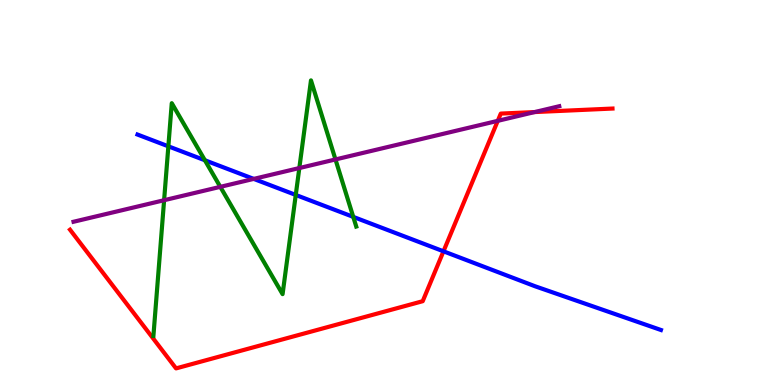[{'lines': ['blue', 'red'], 'intersections': [{'x': 5.72, 'y': 3.47}]}, {'lines': ['green', 'red'], 'intersections': []}, {'lines': ['purple', 'red'], 'intersections': [{'x': 6.42, 'y': 6.86}, {'x': 6.9, 'y': 7.09}]}, {'lines': ['blue', 'green'], 'intersections': [{'x': 2.17, 'y': 6.2}, {'x': 2.64, 'y': 5.84}, {'x': 3.82, 'y': 4.94}, {'x': 4.56, 'y': 4.37}]}, {'lines': ['blue', 'purple'], 'intersections': [{'x': 3.27, 'y': 5.35}]}, {'lines': ['green', 'purple'], 'intersections': [{'x': 2.12, 'y': 4.8}, {'x': 2.84, 'y': 5.15}, {'x': 3.86, 'y': 5.64}, {'x': 4.33, 'y': 5.86}]}]